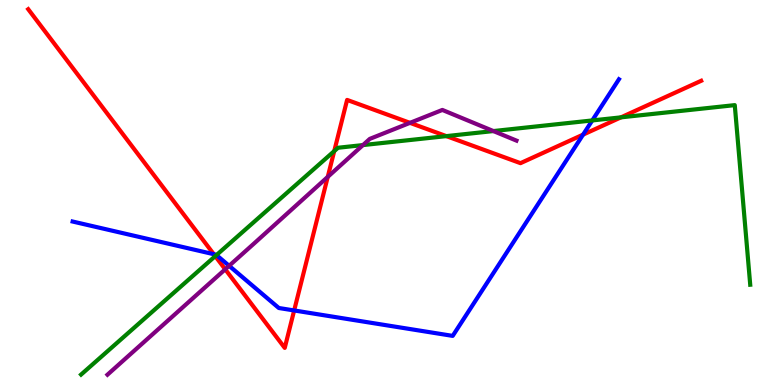[{'lines': ['blue', 'red'], 'intersections': [{'x': 2.76, 'y': 3.4}, {'x': 3.8, 'y': 1.94}, {'x': 7.52, 'y': 6.5}]}, {'lines': ['green', 'red'], 'intersections': [{'x': 2.78, 'y': 3.35}, {'x': 4.31, 'y': 6.08}, {'x': 5.76, 'y': 6.46}, {'x': 8.01, 'y': 6.95}]}, {'lines': ['purple', 'red'], 'intersections': [{'x': 2.91, 'y': 3.01}, {'x': 4.23, 'y': 5.41}, {'x': 5.29, 'y': 6.81}]}, {'lines': ['blue', 'green'], 'intersections': [{'x': 2.79, 'y': 3.38}, {'x': 7.64, 'y': 6.87}]}, {'lines': ['blue', 'purple'], 'intersections': [{'x': 2.96, 'y': 3.1}]}, {'lines': ['green', 'purple'], 'intersections': [{'x': 4.68, 'y': 6.23}, {'x': 6.37, 'y': 6.6}]}]